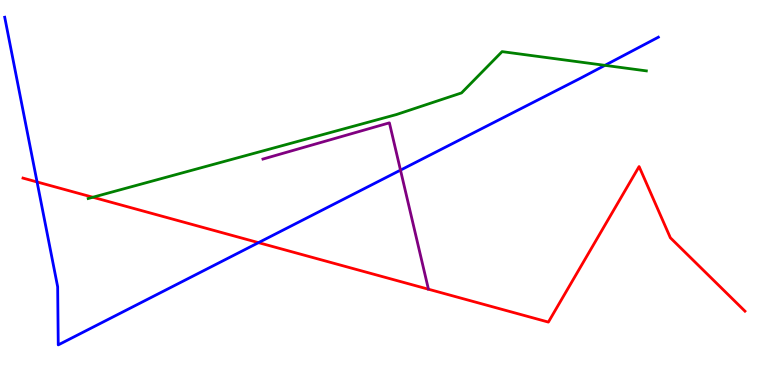[{'lines': ['blue', 'red'], 'intersections': [{'x': 0.478, 'y': 5.27}, {'x': 3.34, 'y': 3.7}]}, {'lines': ['green', 'red'], 'intersections': [{'x': 1.2, 'y': 4.88}]}, {'lines': ['purple', 'red'], 'intersections': []}, {'lines': ['blue', 'green'], 'intersections': [{'x': 7.81, 'y': 8.3}]}, {'lines': ['blue', 'purple'], 'intersections': [{'x': 5.17, 'y': 5.58}]}, {'lines': ['green', 'purple'], 'intersections': []}]